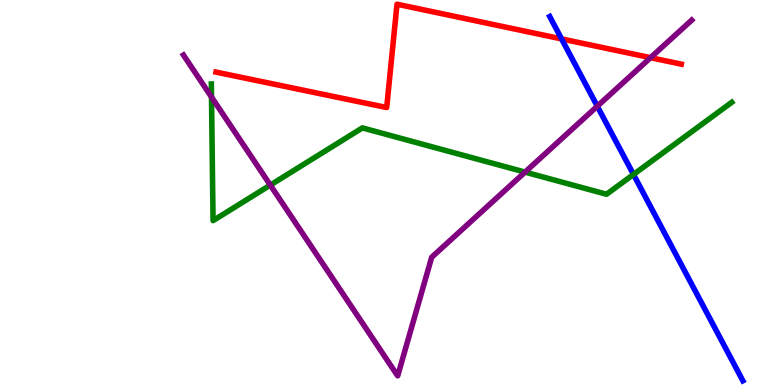[{'lines': ['blue', 'red'], 'intersections': [{'x': 7.25, 'y': 8.99}]}, {'lines': ['green', 'red'], 'intersections': []}, {'lines': ['purple', 'red'], 'intersections': [{'x': 8.39, 'y': 8.5}]}, {'lines': ['blue', 'green'], 'intersections': [{'x': 8.17, 'y': 5.47}]}, {'lines': ['blue', 'purple'], 'intersections': [{'x': 7.71, 'y': 7.24}]}, {'lines': ['green', 'purple'], 'intersections': [{'x': 2.73, 'y': 7.48}, {'x': 3.49, 'y': 5.19}, {'x': 6.77, 'y': 5.53}]}]